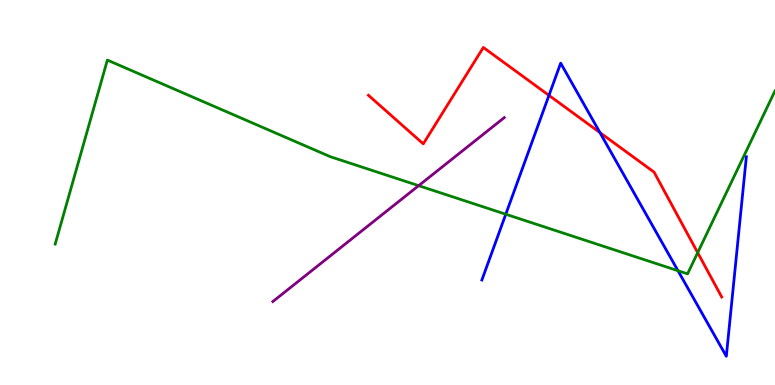[{'lines': ['blue', 'red'], 'intersections': [{'x': 7.08, 'y': 7.52}, {'x': 7.74, 'y': 6.56}]}, {'lines': ['green', 'red'], 'intersections': [{'x': 9.0, 'y': 3.44}]}, {'lines': ['purple', 'red'], 'intersections': []}, {'lines': ['blue', 'green'], 'intersections': [{'x': 6.53, 'y': 4.44}, {'x': 8.75, 'y': 2.97}]}, {'lines': ['blue', 'purple'], 'intersections': []}, {'lines': ['green', 'purple'], 'intersections': [{'x': 5.4, 'y': 5.18}]}]